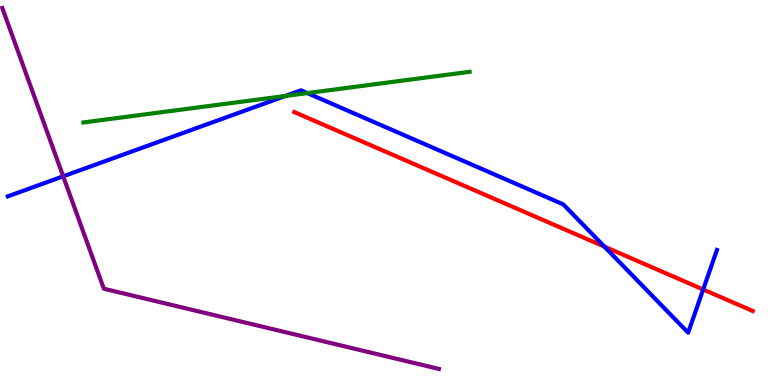[{'lines': ['blue', 'red'], 'intersections': [{'x': 7.8, 'y': 3.59}, {'x': 9.07, 'y': 2.48}]}, {'lines': ['green', 'red'], 'intersections': []}, {'lines': ['purple', 'red'], 'intersections': []}, {'lines': ['blue', 'green'], 'intersections': [{'x': 3.68, 'y': 7.51}, {'x': 3.97, 'y': 7.58}]}, {'lines': ['blue', 'purple'], 'intersections': [{'x': 0.815, 'y': 5.42}]}, {'lines': ['green', 'purple'], 'intersections': []}]